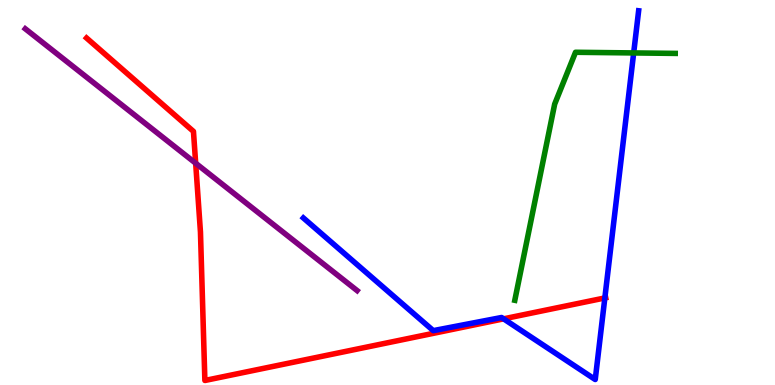[{'lines': ['blue', 'red'], 'intersections': [{'x': 6.5, 'y': 1.72}, {'x': 7.8, 'y': 2.26}]}, {'lines': ['green', 'red'], 'intersections': []}, {'lines': ['purple', 'red'], 'intersections': [{'x': 2.52, 'y': 5.76}]}, {'lines': ['blue', 'green'], 'intersections': [{'x': 8.18, 'y': 8.63}]}, {'lines': ['blue', 'purple'], 'intersections': []}, {'lines': ['green', 'purple'], 'intersections': []}]